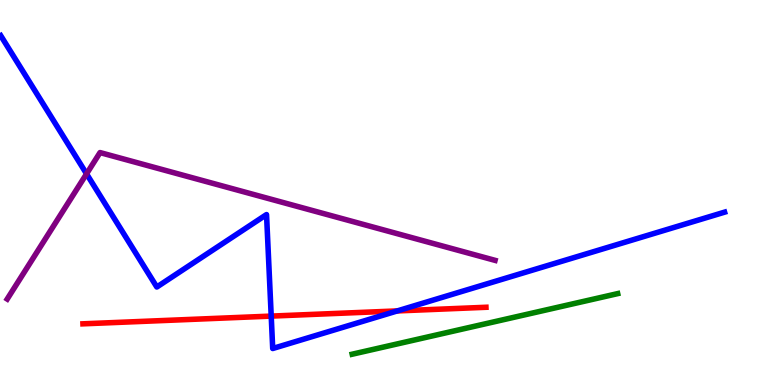[{'lines': ['blue', 'red'], 'intersections': [{'x': 3.5, 'y': 1.79}, {'x': 5.13, 'y': 1.92}]}, {'lines': ['green', 'red'], 'intersections': []}, {'lines': ['purple', 'red'], 'intersections': []}, {'lines': ['blue', 'green'], 'intersections': []}, {'lines': ['blue', 'purple'], 'intersections': [{'x': 1.12, 'y': 5.48}]}, {'lines': ['green', 'purple'], 'intersections': []}]